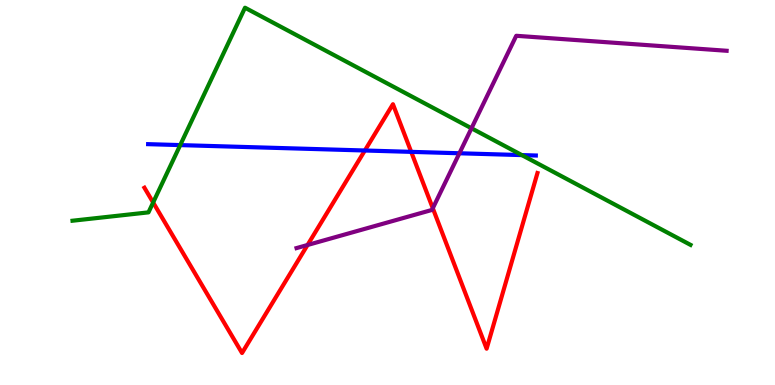[{'lines': ['blue', 'red'], 'intersections': [{'x': 4.71, 'y': 6.09}, {'x': 5.31, 'y': 6.06}]}, {'lines': ['green', 'red'], 'intersections': [{'x': 1.98, 'y': 4.74}]}, {'lines': ['purple', 'red'], 'intersections': [{'x': 3.97, 'y': 3.64}, {'x': 5.58, 'y': 4.59}]}, {'lines': ['blue', 'green'], 'intersections': [{'x': 2.33, 'y': 6.23}, {'x': 6.73, 'y': 5.97}]}, {'lines': ['blue', 'purple'], 'intersections': [{'x': 5.93, 'y': 6.02}]}, {'lines': ['green', 'purple'], 'intersections': [{'x': 6.08, 'y': 6.67}]}]